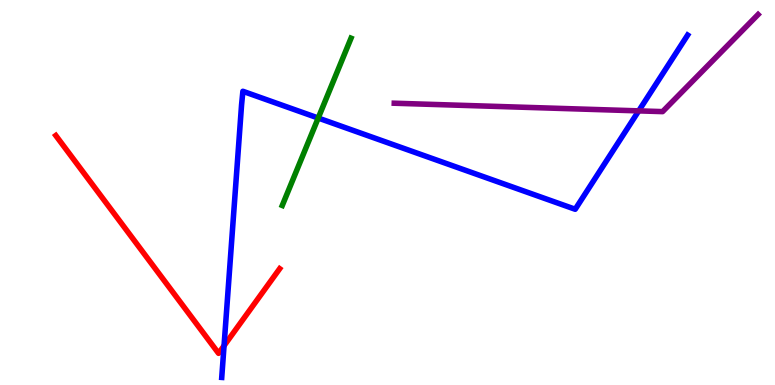[{'lines': ['blue', 'red'], 'intersections': [{'x': 2.89, 'y': 1.02}]}, {'lines': ['green', 'red'], 'intersections': []}, {'lines': ['purple', 'red'], 'intersections': []}, {'lines': ['blue', 'green'], 'intersections': [{'x': 4.11, 'y': 6.93}]}, {'lines': ['blue', 'purple'], 'intersections': [{'x': 8.24, 'y': 7.12}]}, {'lines': ['green', 'purple'], 'intersections': []}]